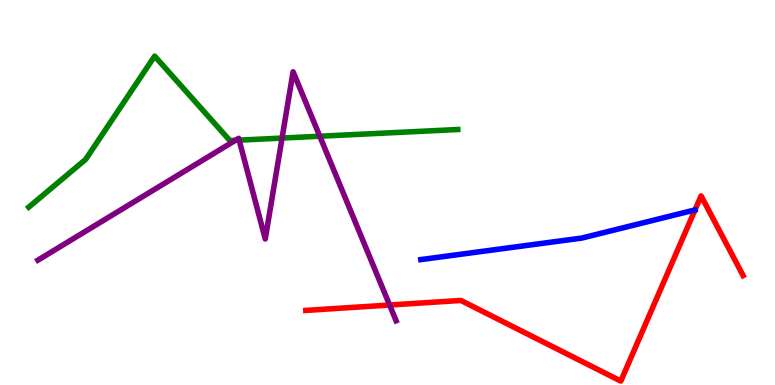[{'lines': ['blue', 'red'], 'intersections': []}, {'lines': ['green', 'red'], 'intersections': []}, {'lines': ['purple', 'red'], 'intersections': [{'x': 5.03, 'y': 2.08}]}, {'lines': ['blue', 'green'], 'intersections': []}, {'lines': ['blue', 'purple'], 'intersections': []}, {'lines': ['green', 'purple'], 'intersections': [{'x': 3.04, 'y': 6.35}, {'x': 3.09, 'y': 6.36}, {'x': 3.64, 'y': 6.41}, {'x': 4.13, 'y': 6.46}]}]